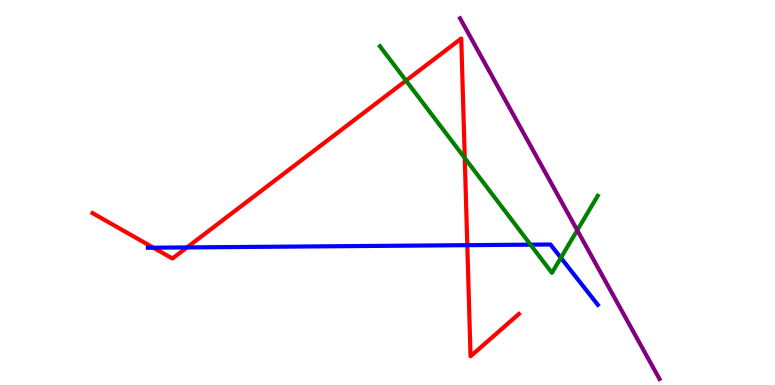[{'lines': ['blue', 'red'], 'intersections': [{'x': 1.98, 'y': 3.57}, {'x': 2.41, 'y': 3.57}, {'x': 6.03, 'y': 3.63}]}, {'lines': ['green', 'red'], 'intersections': [{'x': 5.24, 'y': 7.91}, {'x': 6.0, 'y': 5.9}]}, {'lines': ['purple', 'red'], 'intersections': []}, {'lines': ['blue', 'green'], 'intersections': [{'x': 6.85, 'y': 3.64}, {'x': 7.24, 'y': 3.3}]}, {'lines': ['blue', 'purple'], 'intersections': []}, {'lines': ['green', 'purple'], 'intersections': [{'x': 7.45, 'y': 4.02}]}]